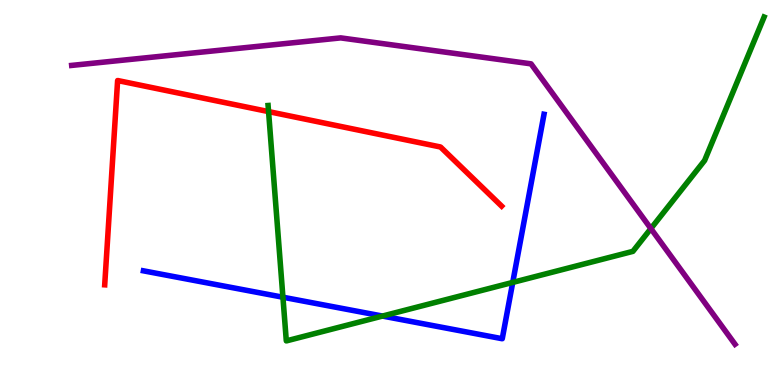[{'lines': ['blue', 'red'], 'intersections': []}, {'lines': ['green', 'red'], 'intersections': [{'x': 3.47, 'y': 7.1}]}, {'lines': ['purple', 'red'], 'intersections': []}, {'lines': ['blue', 'green'], 'intersections': [{'x': 3.65, 'y': 2.28}, {'x': 4.94, 'y': 1.79}, {'x': 6.62, 'y': 2.66}]}, {'lines': ['blue', 'purple'], 'intersections': []}, {'lines': ['green', 'purple'], 'intersections': [{'x': 8.4, 'y': 4.06}]}]